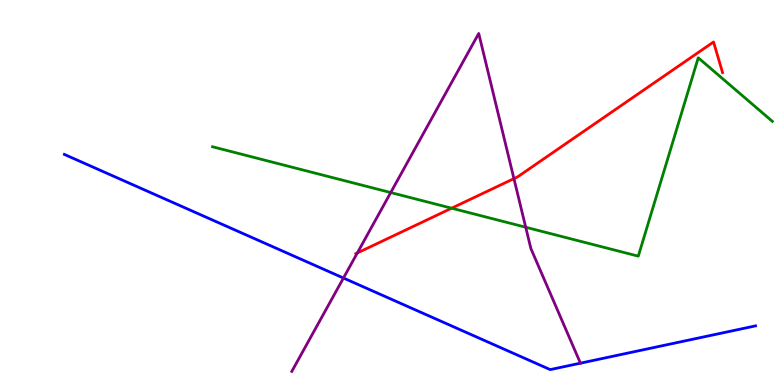[{'lines': ['blue', 'red'], 'intersections': []}, {'lines': ['green', 'red'], 'intersections': [{'x': 5.83, 'y': 4.59}]}, {'lines': ['purple', 'red'], 'intersections': [{'x': 4.61, 'y': 3.43}, {'x': 6.63, 'y': 5.36}]}, {'lines': ['blue', 'green'], 'intersections': []}, {'lines': ['blue', 'purple'], 'intersections': [{'x': 4.43, 'y': 2.78}, {'x': 7.49, 'y': 0.567}]}, {'lines': ['green', 'purple'], 'intersections': [{'x': 5.04, 'y': 5.0}, {'x': 6.78, 'y': 4.1}]}]